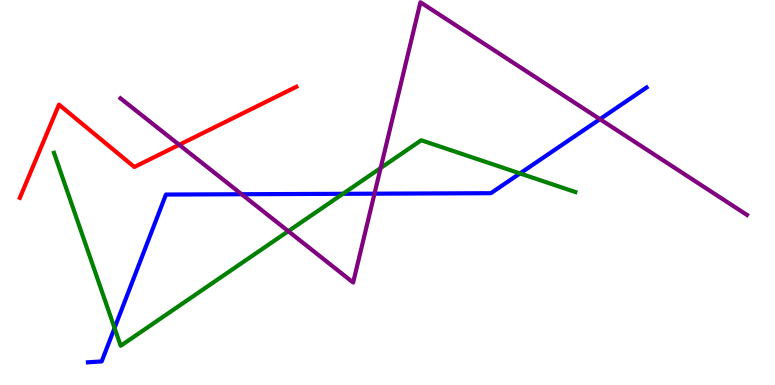[{'lines': ['blue', 'red'], 'intersections': []}, {'lines': ['green', 'red'], 'intersections': []}, {'lines': ['purple', 'red'], 'intersections': [{'x': 2.31, 'y': 6.24}]}, {'lines': ['blue', 'green'], 'intersections': [{'x': 1.48, 'y': 1.48}, {'x': 4.43, 'y': 4.97}, {'x': 6.71, 'y': 5.5}]}, {'lines': ['blue', 'purple'], 'intersections': [{'x': 3.12, 'y': 4.96}, {'x': 4.83, 'y': 4.97}, {'x': 7.74, 'y': 6.9}]}, {'lines': ['green', 'purple'], 'intersections': [{'x': 3.72, 'y': 4.0}, {'x': 4.91, 'y': 5.64}]}]